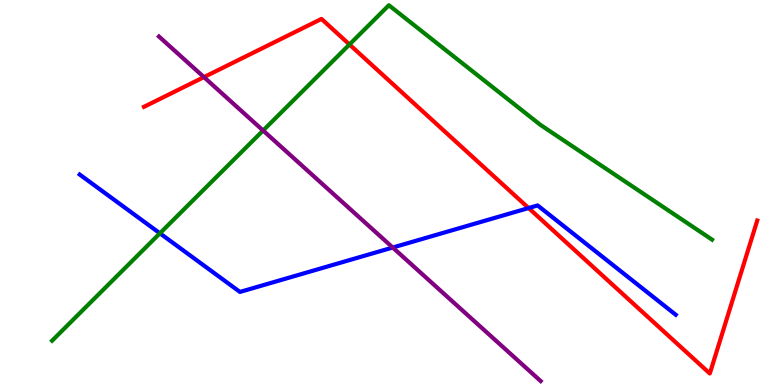[{'lines': ['blue', 'red'], 'intersections': [{'x': 6.82, 'y': 4.6}]}, {'lines': ['green', 'red'], 'intersections': [{'x': 4.51, 'y': 8.84}]}, {'lines': ['purple', 'red'], 'intersections': [{'x': 2.63, 'y': 8.0}]}, {'lines': ['blue', 'green'], 'intersections': [{'x': 2.06, 'y': 3.94}]}, {'lines': ['blue', 'purple'], 'intersections': [{'x': 5.07, 'y': 3.57}]}, {'lines': ['green', 'purple'], 'intersections': [{'x': 3.39, 'y': 6.61}]}]